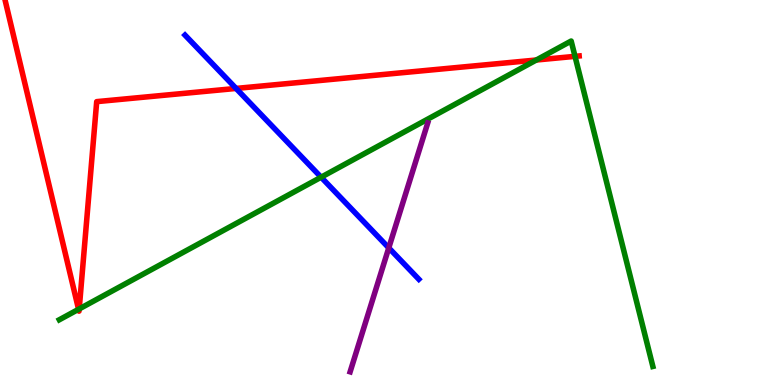[{'lines': ['blue', 'red'], 'intersections': [{'x': 3.05, 'y': 7.7}]}, {'lines': ['green', 'red'], 'intersections': [{'x': 1.01, 'y': 1.97}, {'x': 1.02, 'y': 1.98}, {'x': 6.92, 'y': 8.44}, {'x': 7.42, 'y': 8.54}]}, {'lines': ['purple', 'red'], 'intersections': []}, {'lines': ['blue', 'green'], 'intersections': [{'x': 4.14, 'y': 5.4}]}, {'lines': ['blue', 'purple'], 'intersections': [{'x': 5.02, 'y': 3.56}]}, {'lines': ['green', 'purple'], 'intersections': []}]